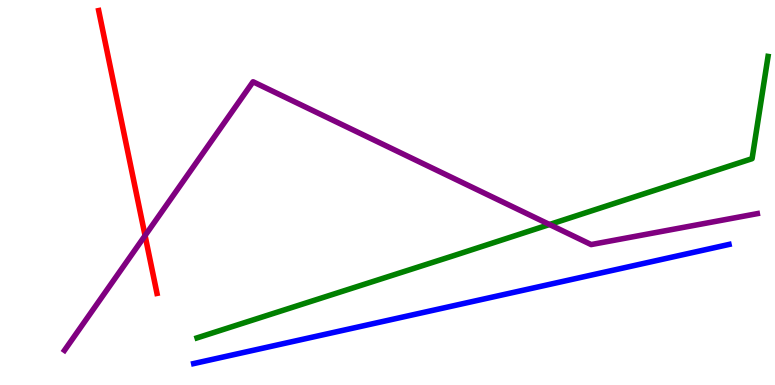[{'lines': ['blue', 'red'], 'intersections': []}, {'lines': ['green', 'red'], 'intersections': []}, {'lines': ['purple', 'red'], 'intersections': [{'x': 1.87, 'y': 3.88}]}, {'lines': ['blue', 'green'], 'intersections': []}, {'lines': ['blue', 'purple'], 'intersections': []}, {'lines': ['green', 'purple'], 'intersections': [{'x': 7.09, 'y': 4.17}]}]